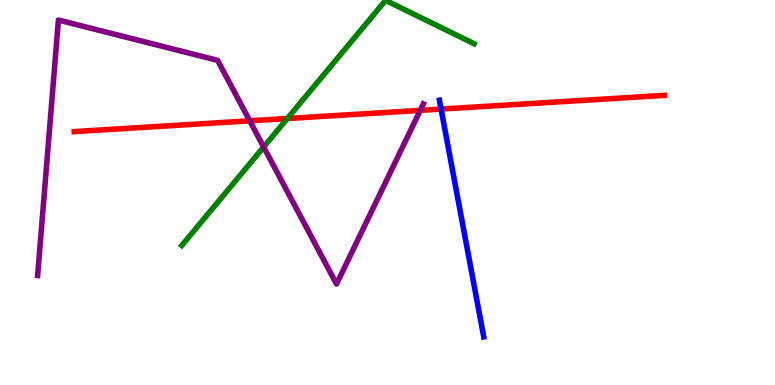[{'lines': ['blue', 'red'], 'intersections': [{'x': 5.69, 'y': 7.17}]}, {'lines': ['green', 'red'], 'intersections': [{'x': 3.71, 'y': 6.92}]}, {'lines': ['purple', 'red'], 'intersections': [{'x': 3.22, 'y': 6.86}, {'x': 5.42, 'y': 7.13}]}, {'lines': ['blue', 'green'], 'intersections': []}, {'lines': ['blue', 'purple'], 'intersections': []}, {'lines': ['green', 'purple'], 'intersections': [{'x': 3.4, 'y': 6.18}]}]